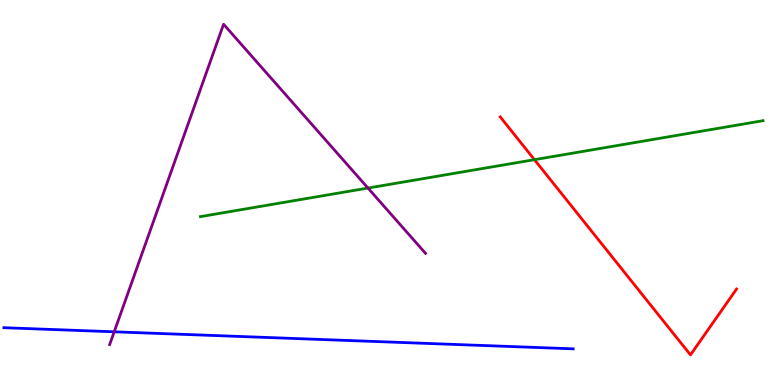[{'lines': ['blue', 'red'], 'intersections': []}, {'lines': ['green', 'red'], 'intersections': [{'x': 6.9, 'y': 5.85}]}, {'lines': ['purple', 'red'], 'intersections': []}, {'lines': ['blue', 'green'], 'intersections': []}, {'lines': ['blue', 'purple'], 'intersections': [{'x': 1.47, 'y': 1.38}]}, {'lines': ['green', 'purple'], 'intersections': [{'x': 4.75, 'y': 5.12}]}]